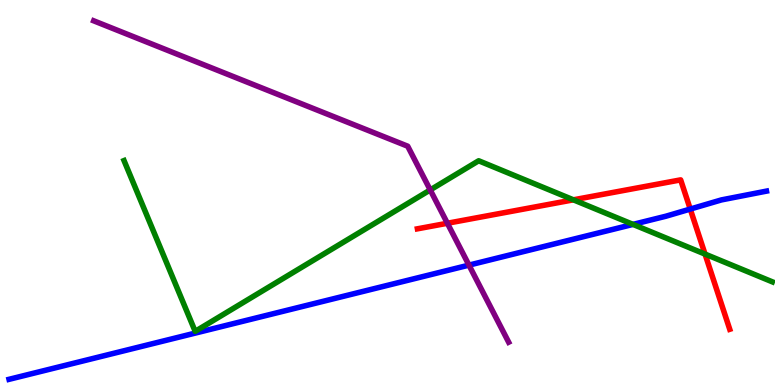[{'lines': ['blue', 'red'], 'intersections': [{'x': 8.91, 'y': 4.57}]}, {'lines': ['green', 'red'], 'intersections': [{'x': 7.4, 'y': 4.81}, {'x': 9.1, 'y': 3.4}]}, {'lines': ['purple', 'red'], 'intersections': [{'x': 5.77, 'y': 4.2}]}, {'lines': ['blue', 'green'], 'intersections': [{'x': 8.17, 'y': 4.17}]}, {'lines': ['blue', 'purple'], 'intersections': [{'x': 6.05, 'y': 3.11}]}, {'lines': ['green', 'purple'], 'intersections': [{'x': 5.55, 'y': 5.07}]}]